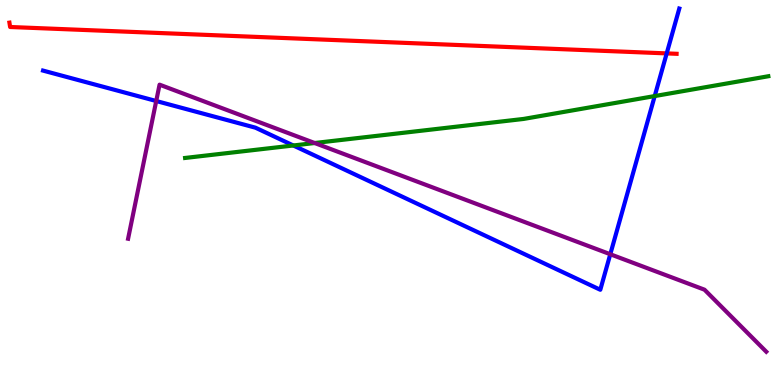[{'lines': ['blue', 'red'], 'intersections': [{'x': 8.6, 'y': 8.61}]}, {'lines': ['green', 'red'], 'intersections': []}, {'lines': ['purple', 'red'], 'intersections': []}, {'lines': ['blue', 'green'], 'intersections': [{'x': 3.78, 'y': 6.22}, {'x': 8.45, 'y': 7.5}]}, {'lines': ['blue', 'purple'], 'intersections': [{'x': 2.02, 'y': 7.38}, {'x': 7.87, 'y': 3.4}]}, {'lines': ['green', 'purple'], 'intersections': [{'x': 4.06, 'y': 6.29}]}]